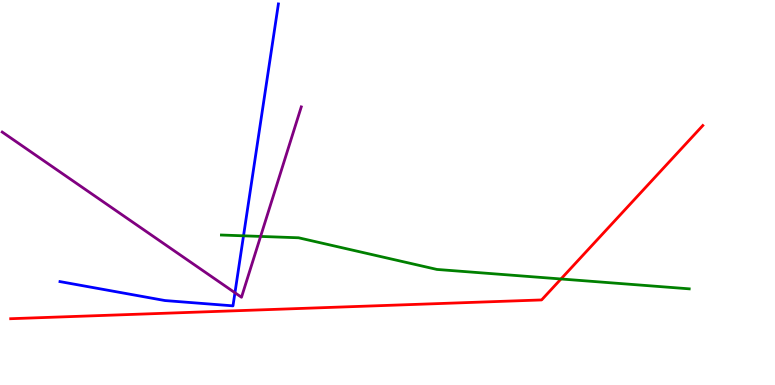[{'lines': ['blue', 'red'], 'intersections': []}, {'lines': ['green', 'red'], 'intersections': [{'x': 7.24, 'y': 2.75}]}, {'lines': ['purple', 'red'], 'intersections': []}, {'lines': ['blue', 'green'], 'intersections': [{'x': 3.14, 'y': 3.87}]}, {'lines': ['blue', 'purple'], 'intersections': [{'x': 3.03, 'y': 2.4}]}, {'lines': ['green', 'purple'], 'intersections': [{'x': 3.36, 'y': 3.86}]}]